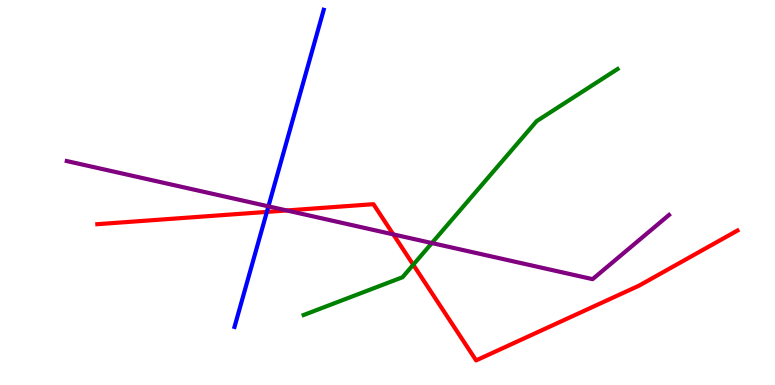[{'lines': ['blue', 'red'], 'intersections': [{'x': 3.44, 'y': 4.5}]}, {'lines': ['green', 'red'], 'intersections': [{'x': 5.33, 'y': 3.12}]}, {'lines': ['purple', 'red'], 'intersections': [{'x': 3.7, 'y': 4.53}, {'x': 5.07, 'y': 3.91}]}, {'lines': ['blue', 'green'], 'intersections': []}, {'lines': ['blue', 'purple'], 'intersections': [{'x': 3.46, 'y': 4.64}]}, {'lines': ['green', 'purple'], 'intersections': [{'x': 5.57, 'y': 3.69}]}]